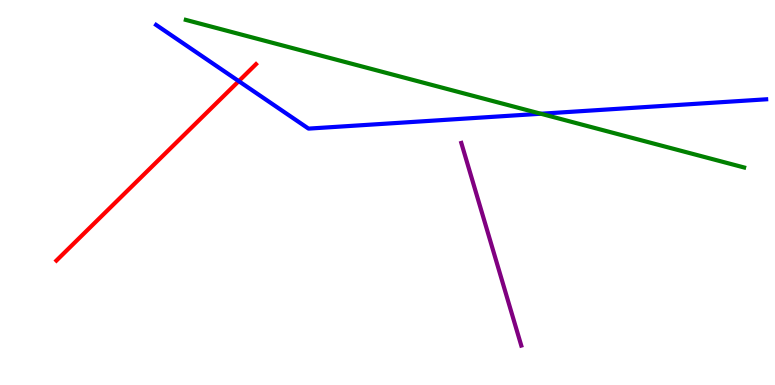[{'lines': ['blue', 'red'], 'intersections': [{'x': 3.08, 'y': 7.89}]}, {'lines': ['green', 'red'], 'intersections': []}, {'lines': ['purple', 'red'], 'intersections': []}, {'lines': ['blue', 'green'], 'intersections': [{'x': 6.98, 'y': 7.05}]}, {'lines': ['blue', 'purple'], 'intersections': []}, {'lines': ['green', 'purple'], 'intersections': []}]